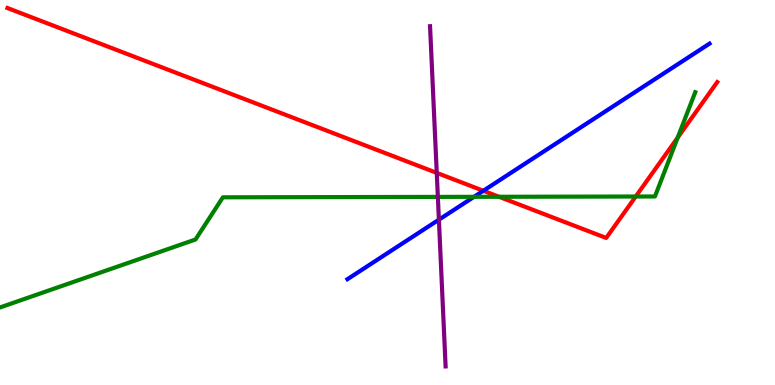[{'lines': ['blue', 'red'], 'intersections': [{'x': 6.24, 'y': 5.04}]}, {'lines': ['green', 'red'], 'intersections': [{'x': 6.44, 'y': 4.89}, {'x': 8.2, 'y': 4.9}, {'x': 8.74, 'y': 6.43}]}, {'lines': ['purple', 'red'], 'intersections': [{'x': 5.64, 'y': 5.51}]}, {'lines': ['blue', 'green'], 'intersections': [{'x': 6.12, 'y': 4.89}]}, {'lines': ['blue', 'purple'], 'intersections': [{'x': 5.66, 'y': 4.29}]}, {'lines': ['green', 'purple'], 'intersections': [{'x': 5.65, 'y': 4.89}]}]